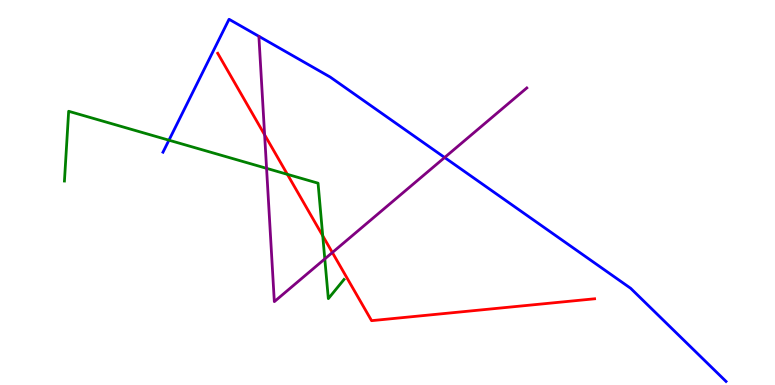[{'lines': ['blue', 'red'], 'intersections': []}, {'lines': ['green', 'red'], 'intersections': [{'x': 3.71, 'y': 5.47}, {'x': 4.16, 'y': 3.88}]}, {'lines': ['purple', 'red'], 'intersections': [{'x': 3.41, 'y': 6.5}, {'x': 4.29, 'y': 3.44}]}, {'lines': ['blue', 'green'], 'intersections': [{'x': 2.18, 'y': 6.36}]}, {'lines': ['blue', 'purple'], 'intersections': [{'x': 5.74, 'y': 5.91}]}, {'lines': ['green', 'purple'], 'intersections': [{'x': 3.44, 'y': 5.63}, {'x': 4.19, 'y': 3.27}]}]